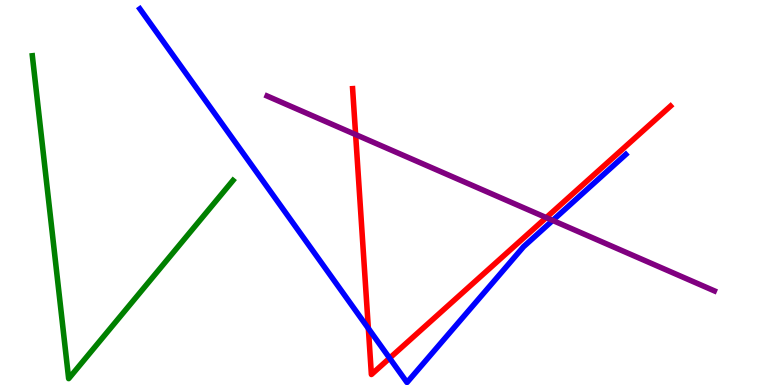[{'lines': ['blue', 'red'], 'intersections': [{'x': 4.75, 'y': 1.47}, {'x': 5.03, 'y': 0.697}]}, {'lines': ['green', 'red'], 'intersections': []}, {'lines': ['purple', 'red'], 'intersections': [{'x': 4.59, 'y': 6.5}, {'x': 7.05, 'y': 4.35}]}, {'lines': ['blue', 'green'], 'intersections': []}, {'lines': ['blue', 'purple'], 'intersections': [{'x': 7.13, 'y': 4.27}]}, {'lines': ['green', 'purple'], 'intersections': []}]